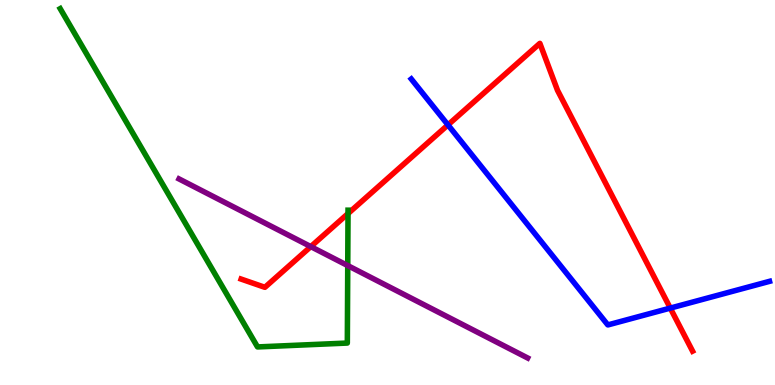[{'lines': ['blue', 'red'], 'intersections': [{'x': 5.78, 'y': 6.76}, {'x': 8.65, 'y': 2.0}]}, {'lines': ['green', 'red'], 'intersections': [{'x': 4.49, 'y': 4.45}]}, {'lines': ['purple', 'red'], 'intersections': [{'x': 4.01, 'y': 3.59}]}, {'lines': ['blue', 'green'], 'intersections': []}, {'lines': ['blue', 'purple'], 'intersections': []}, {'lines': ['green', 'purple'], 'intersections': [{'x': 4.49, 'y': 3.1}]}]